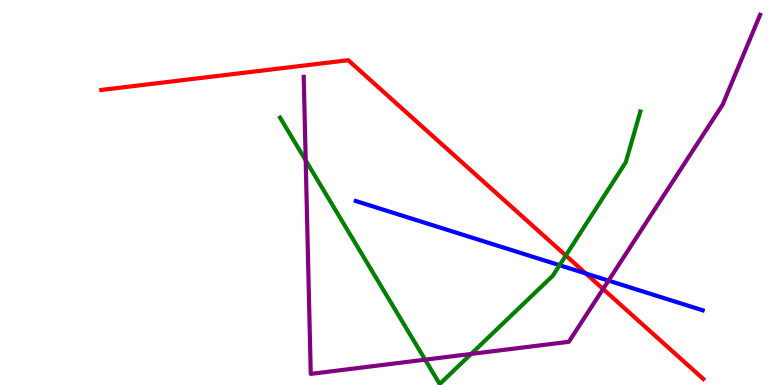[{'lines': ['blue', 'red'], 'intersections': [{'x': 7.56, 'y': 2.9}]}, {'lines': ['green', 'red'], 'intersections': [{'x': 7.3, 'y': 3.36}]}, {'lines': ['purple', 'red'], 'intersections': [{'x': 7.78, 'y': 2.49}]}, {'lines': ['blue', 'green'], 'intersections': [{'x': 7.22, 'y': 3.11}]}, {'lines': ['blue', 'purple'], 'intersections': [{'x': 7.85, 'y': 2.71}]}, {'lines': ['green', 'purple'], 'intersections': [{'x': 3.94, 'y': 5.83}, {'x': 5.49, 'y': 0.658}, {'x': 6.08, 'y': 0.806}]}]